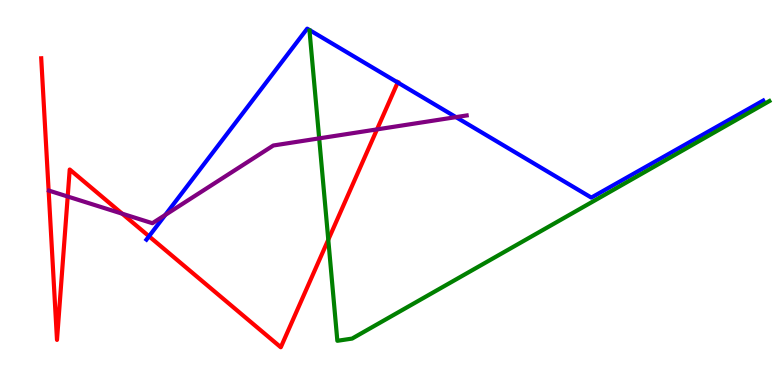[{'lines': ['blue', 'red'], 'intersections': [{'x': 1.92, 'y': 3.86}, {'x': 5.13, 'y': 7.86}]}, {'lines': ['green', 'red'], 'intersections': [{'x': 4.24, 'y': 3.77}]}, {'lines': ['purple', 'red'], 'intersections': [{'x': 0.874, 'y': 4.9}, {'x': 1.58, 'y': 4.45}, {'x': 4.86, 'y': 6.64}]}, {'lines': ['blue', 'green'], 'intersections': []}, {'lines': ['blue', 'purple'], 'intersections': [{'x': 2.13, 'y': 4.42}, {'x': 5.88, 'y': 6.96}]}, {'lines': ['green', 'purple'], 'intersections': [{'x': 4.12, 'y': 6.41}]}]